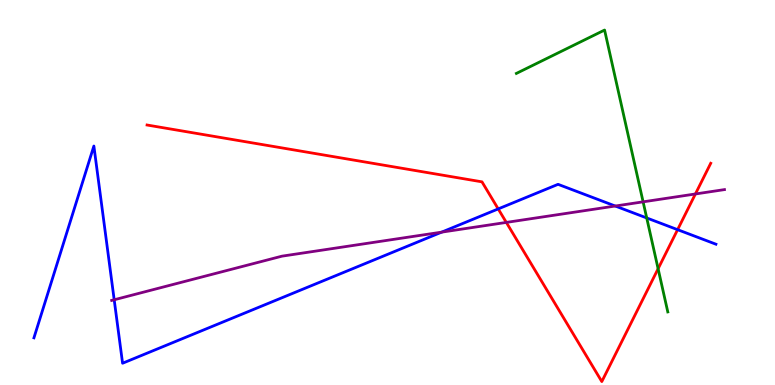[{'lines': ['blue', 'red'], 'intersections': [{'x': 6.43, 'y': 4.57}, {'x': 8.74, 'y': 4.03}]}, {'lines': ['green', 'red'], 'intersections': [{'x': 8.49, 'y': 3.02}]}, {'lines': ['purple', 'red'], 'intersections': [{'x': 6.53, 'y': 4.22}, {'x': 8.97, 'y': 4.96}]}, {'lines': ['blue', 'green'], 'intersections': [{'x': 8.34, 'y': 4.34}]}, {'lines': ['blue', 'purple'], 'intersections': [{'x': 1.47, 'y': 2.21}, {'x': 5.7, 'y': 3.97}, {'x': 7.94, 'y': 4.65}]}, {'lines': ['green', 'purple'], 'intersections': [{'x': 8.3, 'y': 4.76}]}]